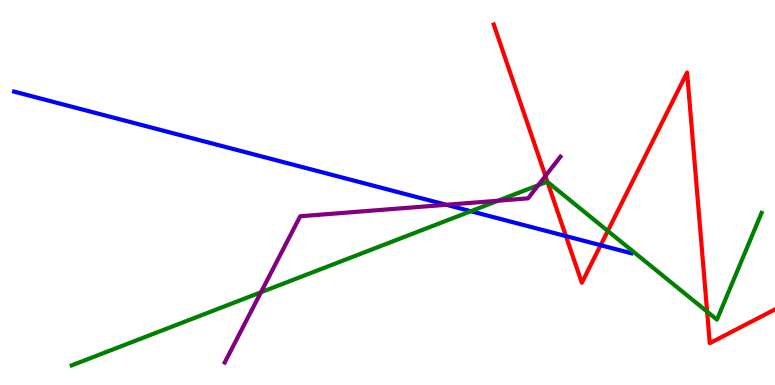[{'lines': ['blue', 'red'], 'intersections': [{'x': 7.3, 'y': 3.87}, {'x': 7.75, 'y': 3.63}]}, {'lines': ['green', 'red'], 'intersections': [{'x': 7.06, 'y': 5.28}, {'x': 7.84, 'y': 4.0}, {'x': 9.12, 'y': 1.91}]}, {'lines': ['purple', 'red'], 'intersections': [{'x': 7.04, 'y': 5.43}]}, {'lines': ['blue', 'green'], 'intersections': [{'x': 6.08, 'y': 4.51}]}, {'lines': ['blue', 'purple'], 'intersections': [{'x': 5.76, 'y': 4.68}]}, {'lines': ['green', 'purple'], 'intersections': [{'x': 3.37, 'y': 2.41}, {'x': 6.43, 'y': 4.79}, {'x': 6.95, 'y': 5.19}]}]